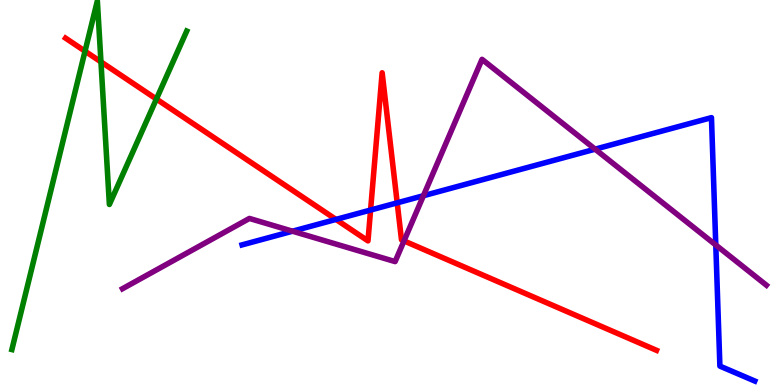[{'lines': ['blue', 'red'], 'intersections': [{'x': 4.34, 'y': 4.3}, {'x': 4.78, 'y': 4.54}, {'x': 5.13, 'y': 4.73}]}, {'lines': ['green', 'red'], 'intersections': [{'x': 1.1, 'y': 8.67}, {'x': 1.3, 'y': 8.39}, {'x': 2.02, 'y': 7.43}]}, {'lines': ['purple', 'red'], 'intersections': [{'x': 5.21, 'y': 3.74}]}, {'lines': ['blue', 'green'], 'intersections': []}, {'lines': ['blue', 'purple'], 'intersections': [{'x': 3.77, 'y': 3.99}, {'x': 5.46, 'y': 4.92}, {'x': 7.68, 'y': 6.13}, {'x': 9.24, 'y': 3.64}]}, {'lines': ['green', 'purple'], 'intersections': []}]